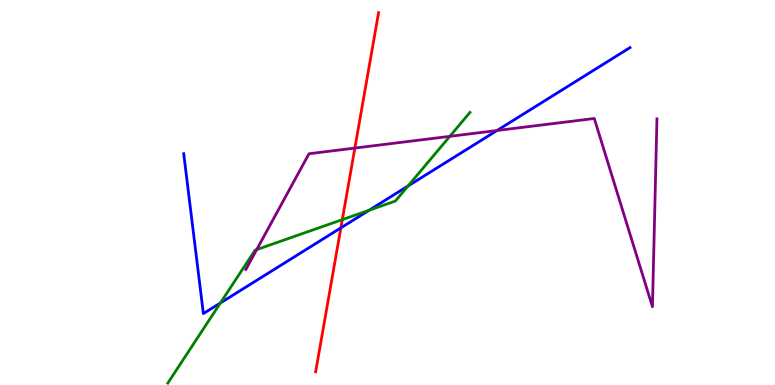[{'lines': ['blue', 'red'], 'intersections': [{'x': 4.4, 'y': 4.08}]}, {'lines': ['green', 'red'], 'intersections': [{'x': 4.42, 'y': 4.3}]}, {'lines': ['purple', 'red'], 'intersections': [{'x': 4.58, 'y': 6.15}]}, {'lines': ['blue', 'green'], 'intersections': [{'x': 2.84, 'y': 2.13}, {'x': 4.76, 'y': 4.54}, {'x': 5.27, 'y': 5.17}]}, {'lines': ['blue', 'purple'], 'intersections': [{'x': 6.41, 'y': 6.61}]}, {'lines': ['green', 'purple'], 'intersections': [{'x': 3.31, 'y': 3.52}, {'x': 5.8, 'y': 6.46}]}]